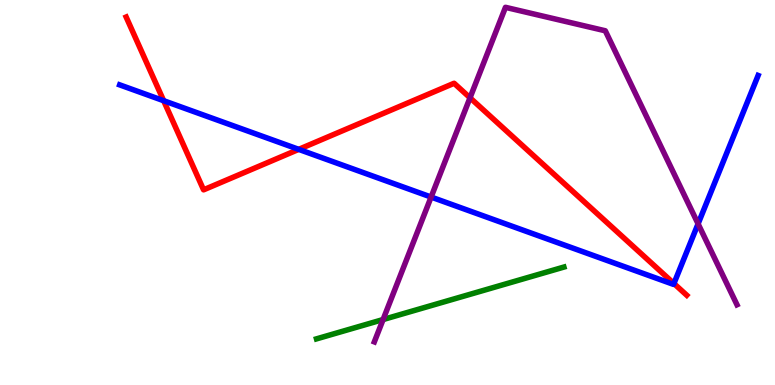[{'lines': ['blue', 'red'], 'intersections': [{'x': 2.11, 'y': 7.38}, {'x': 3.85, 'y': 6.12}, {'x': 8.7, 'y': 2.64}]}, {'lines': ['green', 'red'], 'intersections': []}, {'lines': ['purple', 'red'], 'intersections': [{'x': 6.06, 'y': 7.46}]}, {'lines': ['blue', 'green'], 'intersections': []}, {'lines': ['blue', 'purple'], 'intersections': [{'x': 5.56, 'y': 4.88}, {'x': 9.01, 'y': 4.19}]}, {'lines': ['green', 'purple'], 'intersections': [{'x': 4.94, 'y': 1.7}]}]